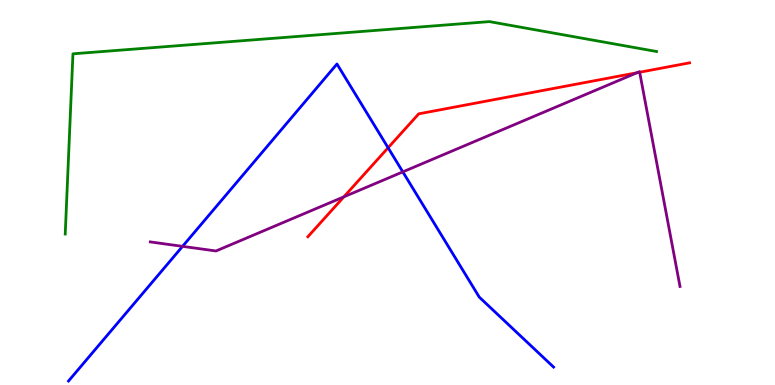[{'lines': ['blue', 'red'], 'intersections': [{'x': 5.01, 'y': 6.16}]}, {'lines': ['green', 'red'], 'intersections': []}, {'lines': ['purple', 'red'], 'intersections': [{'x': 4.44, 'y': 4.89}, {'x': 8.22, 'y': 8.11}, {'x': 8.25, 'y': 8.12}]}, {'lines': ['blue', 'green'], 'intersections': []}, {'lines': ['blue', 'purple'], 'intersections': [{'x': 2.36, 'y': 3.6}, {'x': 5.2, 'y': 5.54}]}, {'lines': ['green', 'purple'], 'intersections': []}]